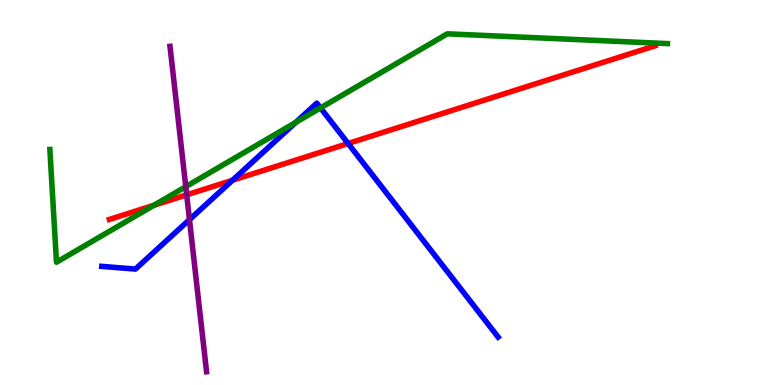[{'lines': ['blue', 'red'], 'intersections': [{'x': 3.0, 'y': 5.32}, {'x': 4.49, 'y': 6.27}]}, {'lines': ['green', 'red'], 'intersections': [{'x': 1.99, 'y': 4.67}]}, {'lines': ['purple', 'red'], 'intersections': [{'x': 2.41, 'y': 4.94}]}, {'lines': ['blue', 'green'], 'intersections': [{'x': 3.82, 'y': 6.82}, {'x': 4.14, 'y': 7.2}]}, {'lines': ['blue', 'purple'], 'intersections': [{'x': 2.44, 'y': 4.29}]}, {'lines': ['green', 'purple'], 'intersections': [{'x': 2.4, 'y': 5.15}]}]